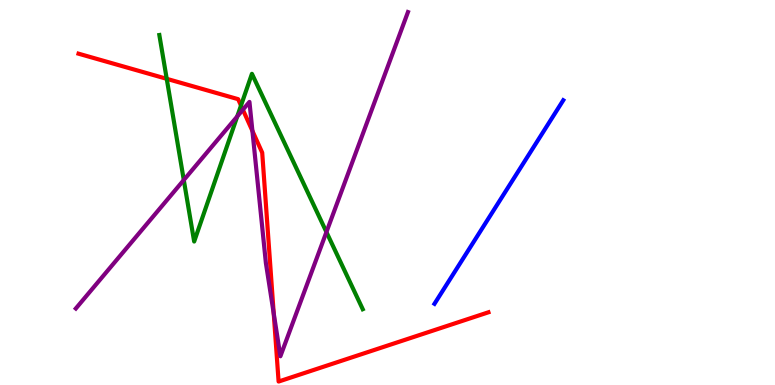[{'lines': ['blue', 'red'], 'intersections': []}, {'lines': ['green', 'red'], 'intersections': [{'x': 2.15, 'y': 7.95}, {'x': 3.11, 'y': 7.26}]}, {'lines': ['purple', 'red'], 'intersections': [{'x': 3.13, 'y': 7.15}, {'x': 3.26, 'y': 6.6}, {'x': 3.53, 'y': 1.86}]}, {'lines': ['blue', 'green'], 'intersections': []}, {'lines': ['blue', 'purple'], 'intersections': []}, {'lines': ['green', 'purple'], 'intersections': [{'x': 2.37, 'y': 5.32}, {'x': 3.06, 'y': 6.98}, {'x': 4.21, 'y': 3.97}]}]